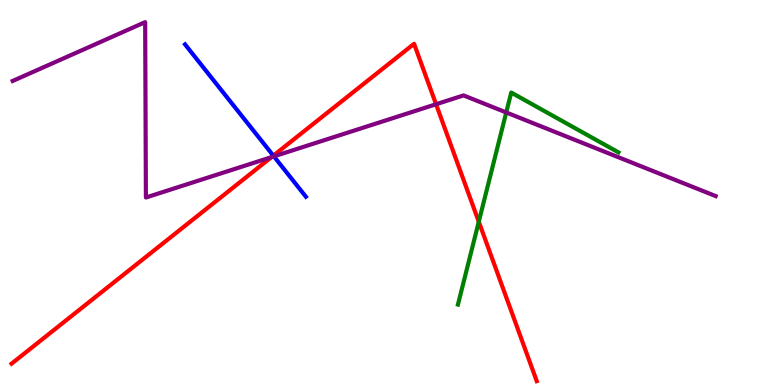[{'lines': ['blue', 'red'], 'intersections': [{'x': 3.53, 'y': 5.96}]}, {'lines': ['green', 'red'], 'intersections': [{'x': 6.18, 'y': 4.24}]}, {'lines': ['purple', 'red'], 'intersections': [{'x': 3.5, 'y': 5.92}, {'x': 5.63, 'y': 7.29}]}, {'lines': ['blue', 'green'], 'intersections': []}, {'lines': ['blue', 'purple'], 'intersections': [{'x': 3.53, 'y': 5.94}]}, {'lines': ['green', 'purple'], 'intersections': [{'x': 6.53, 'y': 7.08}]}]